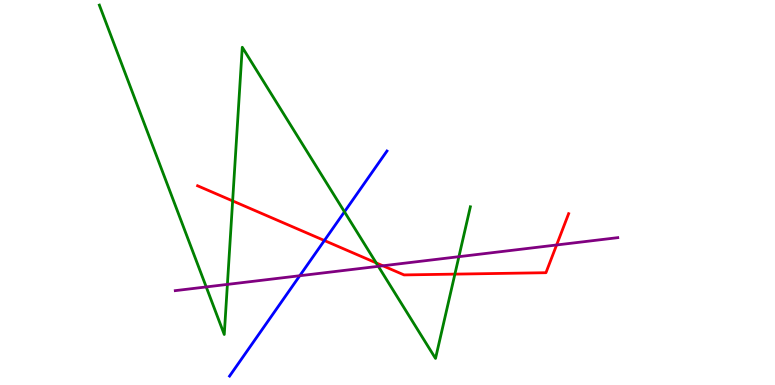[{'lines': ['blue', 'red'], 'intersections': [{'x': 4.19, 'y': 3.75}]}, {'lines': ['green', 'red'], 'intersections': [{'x': 3.0, 'y': 4.78}, {'x': 4.85, 'y': 3.17}, {'x': 5.87, 'y': 2.88}]}, {'lines': ['purple', 'red'], 'intersections': [{'x': 4.94, 'y': 3.1}, {'x': 7.18, 'y': 3.64}]}, {'lines': ['blue', 'green'], 'intersections': [{'x': 4.44, 'y': 4.5}]}, {'lines': ['blue', 'purple'], 'intersections': [{'x': 3.87, 'y': 2.84}]}, {'lines': ['green', 'purple'], 'intersections': [{'x': 2.66, 'y': 2.55}, {'x': 2.93, 'y': 2.61}, {'x': 4.88, 'y': 3.08}, {'x': 5.92, 'y': 3.33}]}]